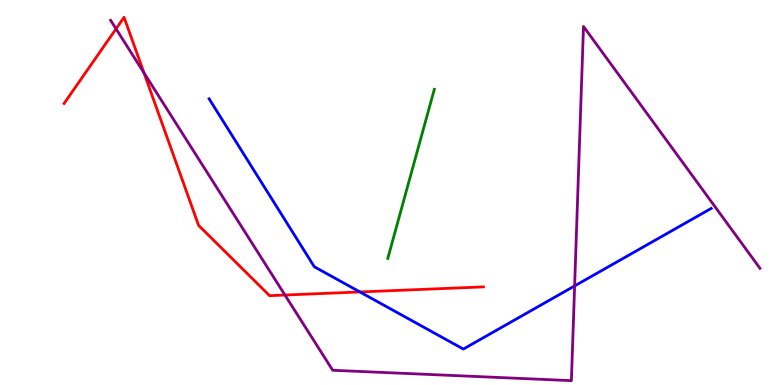[{'lines': ['blue', 'red'], 'intersections': [{'x': 4.64, 'y': 2.42}]}, {'lines': ['green', 'red'], 'intersections': []}, {'lines': ['purple', 'red'], 'intersections': [{'x': 1.5, 'y': 9.25}, {'x': 1.86, 'y': 8.11}, {'x': 3.68, 'y': 2.34}]}, {'lines': ['blue', 'green'], 'intersections': []}, {'lines': ['blue', 'purple'], 'intersections': [{'x': 7.41, 'y': 2.57}]}, {'lines': ['green', 'purple'], 'intersections': []}]